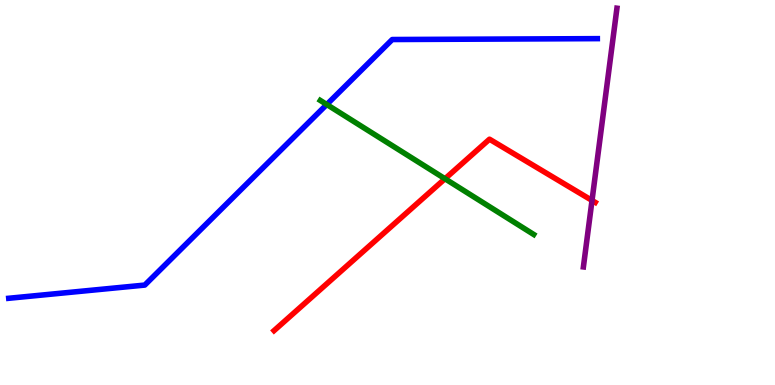[{'lines': ['blue', 'red'], 'intersections': []}, {'lines': ['green', 'red'], 'intersections': [{'x': 5.74, 'y': 5.36}]}, {'lines': ['purple', 'red'], 'intersections': [{'x': 7.64, 'y': 4.79}]}, {'lines': ['blue', 'green'], 'intersections': [{'x': 4.22, 'y': 7.29}]}, {'lines': ['blue', 'purple'], 'intersections': []}, {'lines': ['green', 'purple'], 'intersections': []}]